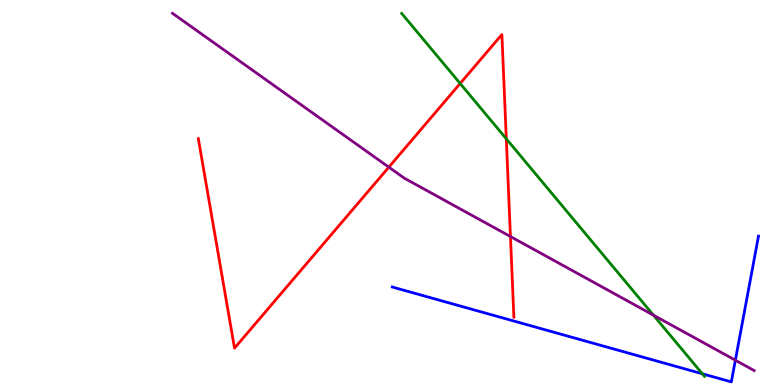[{'lines': ['blue', 'red'], 'intersections': []}, {'lines': ['green', 'red'], 'intersections': [{'x': 5.94, 'y': 7.83}, {'x': 6.53, 'y': 6.39}]}, {'lines': ['purple', 'red'], 'intersections': [{'x': 5.02, 'y': 5.66}, {'x': 6.59, 'y': 3.86}]}, {'lines': ['blue', 'green'], 'intersections': [{'x': 9.06, 'y': 0.292}]}, {'lines': ['blue', 'purple'], 'intersections': [{'x': 9.49, 'y': 0.644}]}, {'lines': ['green', 'purple'], 'intersections': [{'x': 8.43, 'y': 1.81}]}]